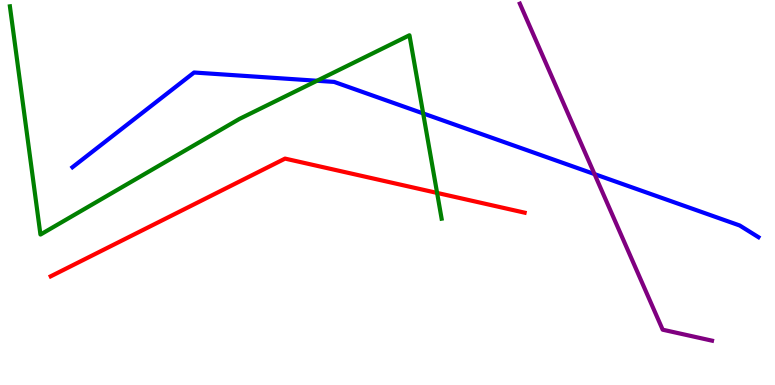[{'lines': ['blue', 'red'], 'intersections': []}, {'lines': ['green', 'red'], 'intersections': [{'x': 5.64, 'y': 4.99}]}, {'lines': ['purple', 'red'], 'intersections': []}, {'lines': ['blue', 'green'], 'intersections': [{'x': 4.09, 'y': 7.9}, {'x': 5.46, 'y': 7.05}]}, {'lines': ['blue', 'purple'], 'intersections': [{'x': 7.67, 'y': 5.48}]}, {'lines': ['green', 'purple'], 'intersections': []}]